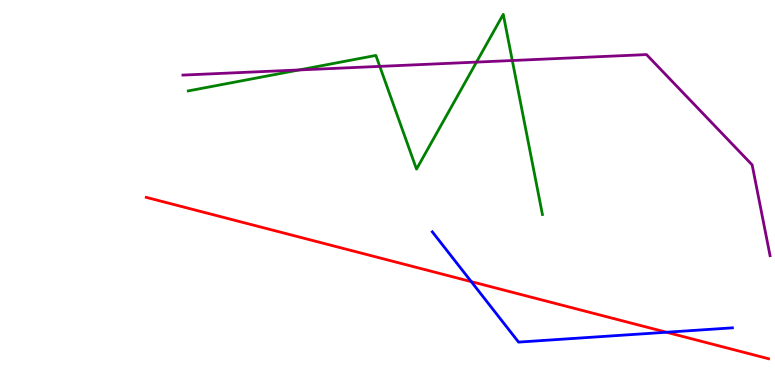[{'lines': ['blue', 'red'], 'intersections': [{'x': 6.08, 'y': 2.68}, {'x': 8.6, 'y': 1.37}]}, {'lines': ['green', 'red'], 'intersections': []}, {'lines': ['purple', 'red'], 'intersections': []}, {'lines': ['blue', 'green'], 'intersections': []}, {'lines': ['blue', 'purple'], 'intersections': []}, {'lines': ['green', 'purple'], 'intersections': [{'x': 3.86, 'y': 8.18}, {'x': 4.9, 'y': 8.28}, {'x': 6.15, 'y': 8.39}, {'x': 6.61, 'y': 8.43}]}]